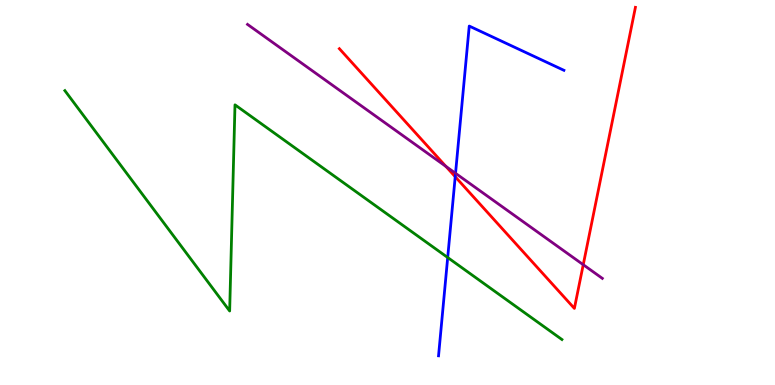[{'lines': ['blue', 'red'], 'intersections': [{'x': 5.87, 'y': 5.41}]}, {'lines': ['green', 'red'], 'intersections': []}, {'lines': ['purple', 'red'], 'intersections': [{'x': 5.75, 'y': 5.68}, {'x': 7.53, 'y': 3.12}]}, {'lines': ['blue', 'green'], 'intersections': [{'x': 5.78, 'y': 3.31}]}, {'lines': ['blue', 'purple'], 'intersections': [{'x': 5.88, 'y': 5.5}]}, {'lines': ['green', 'purple'], 'intersections': []}]